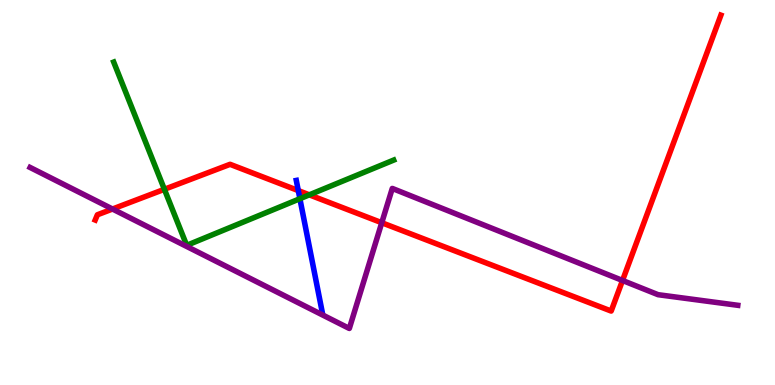[{'lines': ['blue', 'red'], 'intersections': [{'x': 3.85, 'y': 5.05}]}, {'lines': ['green', 'red'], 'intersections': [{'x': 2.12, 'y': 5.08}, {'x': 3.99, 'y': 4.94}]}, {'lines': ['purple', 'red'], 'intersections': [{'x': 1.45, 'y': 4.57}, {'x': 4.93, 'y': 4.21}, {'x': 8.03, 'y': 2.72}]}, {'lines': ['blue', 'green'], 'intersections': [{'x': 3.87, 'y': 4.84}]}, {'lines': ['blue', 'purple'], 'intersections': []}, {'lines': ['green', 'purple'], 'intersections': []}]